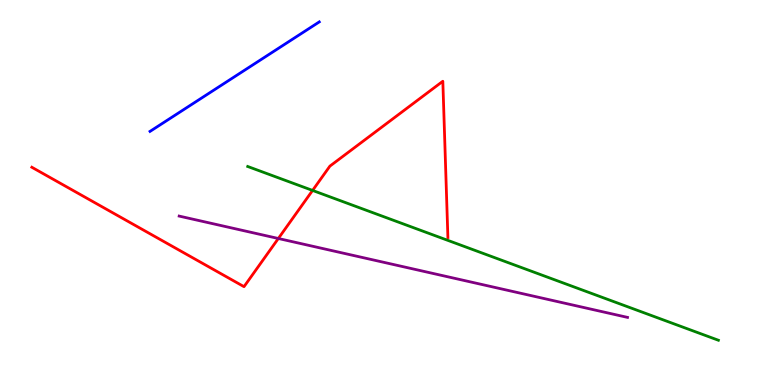[{'lines': ['blue', 'red'], 'intersections': []}, {'lines': ['green', 'red'], 'intersections': [{'x': 4.03, 'y': 5.05}]}, {'lines': ['purple', 'red'], 'intersections': [{'x': 3.59, 'y': 3.81}]}, {'lines': ['blue', 'green'], 'intersections': []}, {'lines': ['blue', 'purple'], 'intersections': []}, {'lines': ['green', 'purple'], 'intersections': []}]